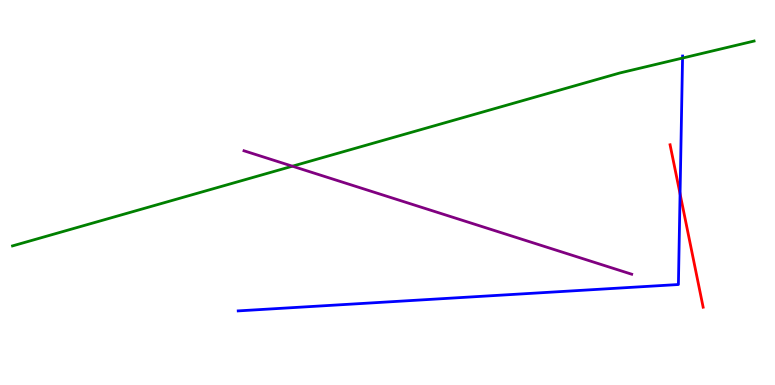[{'lines': ['blue', 'red'], 'intersections': [{'x': 8.78, 'y': 4.97}]}, {'lines': ['green', 'red'], 'intersections': []}, {'lines': ['purple', 'red'], 'intersections': []}, {'lines': ['blue', 'green'], 'intersections': [{'x': 8.81, 'y': 8.49}]}, {'lines': ['blue', 'purple'], 'intersections': []}, {'lines': ['green', 'purple'], 'intersections': [{'x': 3.77, 'y': 5.68}]}]